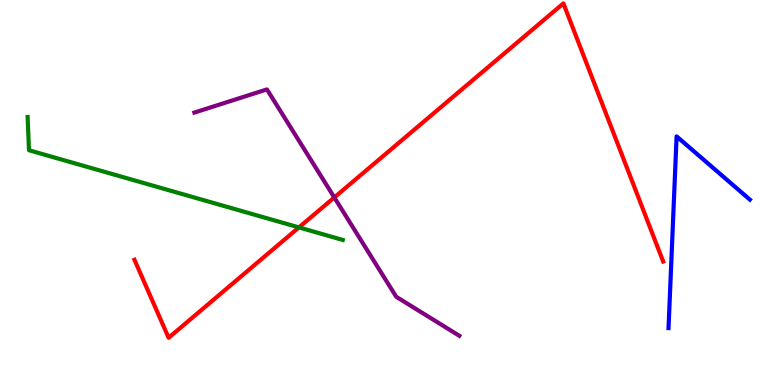[{'lines': ['blue', 'red'], 'intersections': []}, {'lines': ['green', 'red'], 'intersections': [{'x': 3.86, 'y': 4.09}]}, {'lines': ['purple', 'red'], 'intersections': [{'x': 4.31, 'y': 4.87}]}, {'lines': ['blue', 'green'], 'intersections': []}, {'lines': ['blue', 'purple'], 'intersections': []}, {'lines': ['green', 'purple'], 'intersections': []}]